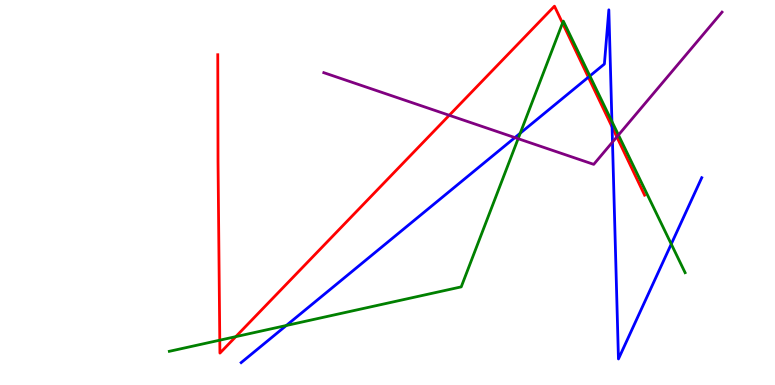[{'lines': ['blue', 'red'], 'intersections': [{'x': 7.59, 'y': 7.99}, {'x': 7.9, 'y': 6.7}]}, {'lines': ['green', 'red'], 'intersections': [{'x': 2.84, 'y': 1.16}, {'x': 3.04, 'y': 1.26}, {'x': 7.26, 'y': 9.4}]}, {'lines': ['purple', 'red'], 'intersections': [{'x': 5.8, 'y': 7.01}, {'x': 7.96, 'y': 6.44}]}, {'lines': ['blue', 'green'], 'intersections': [{'x': 3.69, 'y': 1.55}, {'x': 6.71, 'y': 6.54}, {'x': 7.61, 'y': 8.03}, {'x': 7.9, 'y': 6.84}, {'x': 8.66, 'y': 3.66}]}, {'lines': ['blue', 'purple'], 'intersections': [{'x': 6.64, 'y': 6.43}, {'x': 7.9, 'y': 6.31}]}, {'lines': ['green', 'purple'], 'intersections': [{'x': 6.69, 'y': 6.4}, {'x': 7.98, 'y': 6.49}]}]